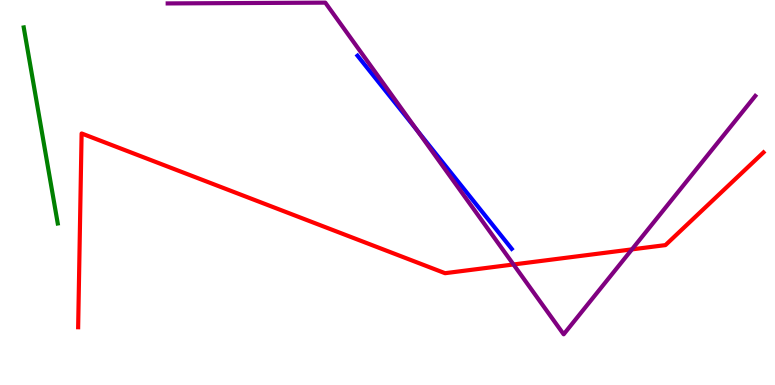[{'lines': ['blue', 'red'], 'intersections': []}, {'lines': ['green', 'red'], 'intersections': []}, {'lines': ['purple', 'red'], 'intersections': [{'x': 6.63, 'y': 3.13}, {'x': 8.15, 'y': 3.52}]}, {'lines': ['blue', 'green'], 'intersections': []}, {'lines': ['blue', 'purple'], 'intersections': [{'x': 5.38, 'y': 6.62}]}, {'lines': ['green', 'purple'], 'intersections': []}]